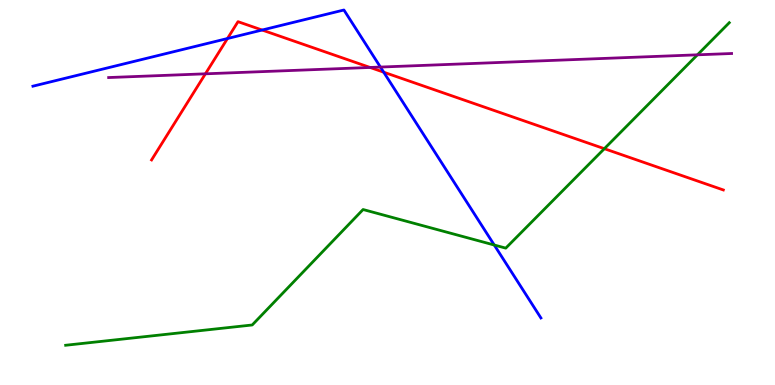[{'lines': ['blue', 'red'], 'intersections': [{'x': 2.94, 'y': 9.0}, {'x': 3.38, 'y': 9.22}, {'x': 4.95, 'y': 8.13}]}, {'lines': ['green', 'red'], 'intersections': [{'x': 7.8, 'y': 6.14}]}, {'lines': ['purple', 'red'], 'intersections': [{'x': 2.65, 'y': 8.08}, {'x': 4.78, 'y': 8.25}]}, {'lines': ['blue', 'green'], 'intersections': [{'x': 6.38, 'y': 3.64}]}, {'lines': ['blue', 'purple'], 'intersections': [{'x': 4.91, 'y': 8.26}]}, {'lines': ['green', 'purple'], 'intersections': [{'x': 9.0, 'y': 8.58}]}]